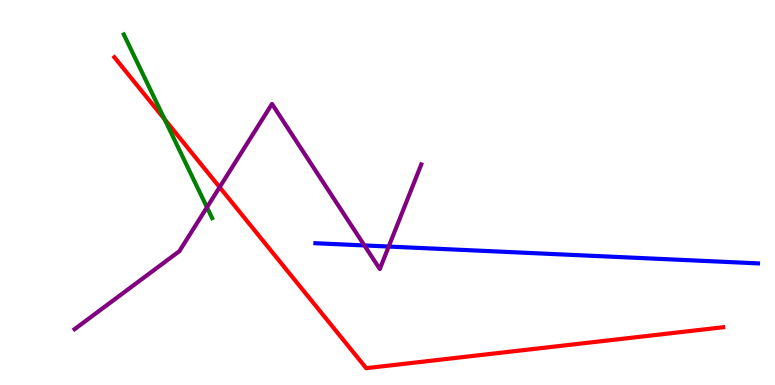[{'lines': ['blue', 'red'], 'intersections': []}, {'lines': ['green', 'red'], 'intersections': [{'x': 2.12, 'y': 6.9}]}, {'lines': ['purple', 'red'], 'intersections': [{'x': 2.83, 'y': 5.14}]}, {'lines': ['blue', 'green'], 'intersections': []}, {'lines': ['blue', 'purple'], 'intersections': [{'x': 4.7, 'y': 3.62}, {'x': 5.02, 'y': 3.6}]}, {'lines': ['green', 'purple'], 'intersections': [{'x': 2.67, 'y': 4.62}]}]